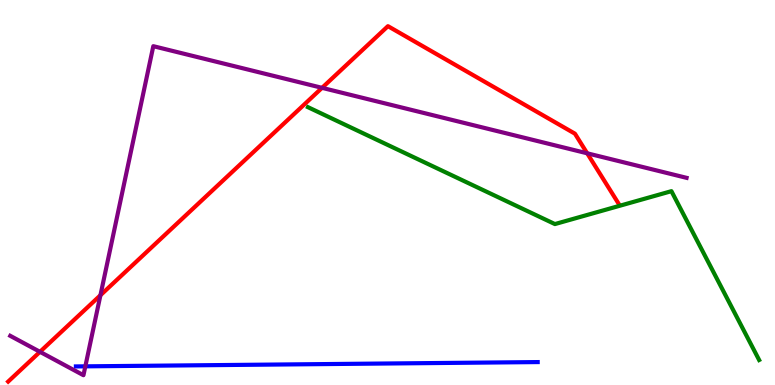[{'lines': ['blue', 'red'], 'intersections': []}, {'lines': ['green', 'red'], 'intersections': []}, {'lines': ['purple', 'red'], 'intersections': [{'x': 0.516, 'y': 0.862}, {'x': 1.3, 'y': 2.33}, {'x': 4.16, 'y': 7.72}, {'x': 7.58, 'y': 6.02}]}, {'lines': ['blue', 'green'], 'intersections': []}, {'lines': ['blue', 'purple'], 'intersections': [{'x': 1.1, 'y': 0.485}]}, {'lines': ['green', 'purple'], 'intersections': []}]